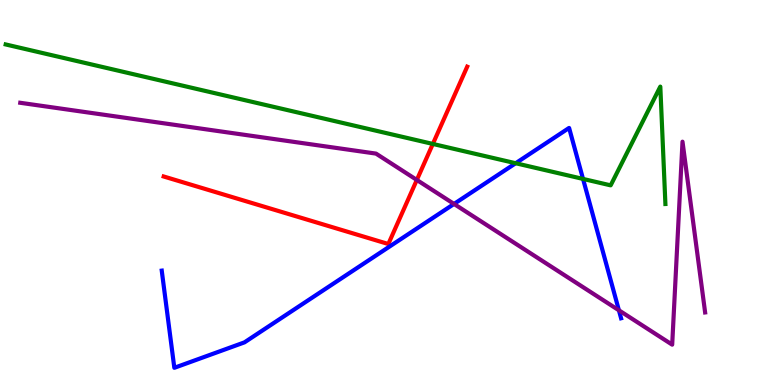[{'lines': ['blue', 'red'], 'intersections': []}, {'lines': ['green', 'red'], 'intersections': [{'x': 5.59, 'y': 6.26}]}, {'lines': ['purple', 'red'], 'intersections': [{'x': 5.38, 'y': 5.33}]}, {'lines': ['blue', 'green'], 'intersections': [{'x': 6.65, 'y': 5.76}, {'x': 7.52, 'y': 5.35}]}, {'lines': ['blue', 'purple'], 'intersections': [{'x': 5.86, 'y': 4.7}, {'x': 7.99, 'y': 1.94}]}, {'lines': ['green', 'purple'], 'intersections': []}]